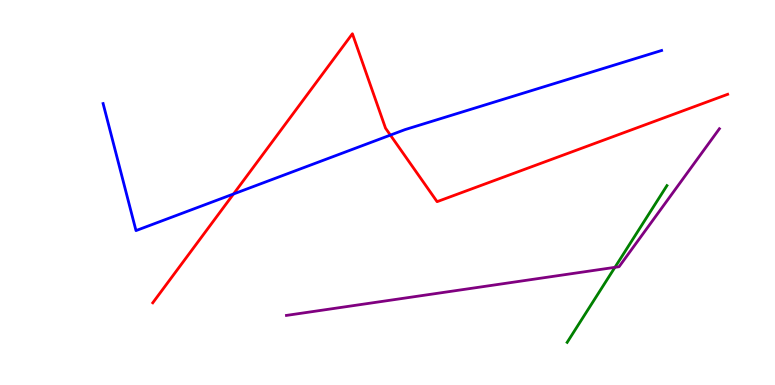[{'lines': ['blue', 'red'], 'intersections': [{'x': 3.01, 'y': 4.96}, {'x': 5.04, 'y': 6.49}]}, {'lines': ['green', 'red'], 'intersections': []}, {'lines': ['purple', 'red'], 'intersections': []}, {'lines': ['blue', 'green'], 'intersections': []}, {'lines': ['blue', 'purple'], 'intersections': []}, {'lines': ['green', 'purple'], 'intersections': [{'x': 7.93, 'y': 3.06}]}]